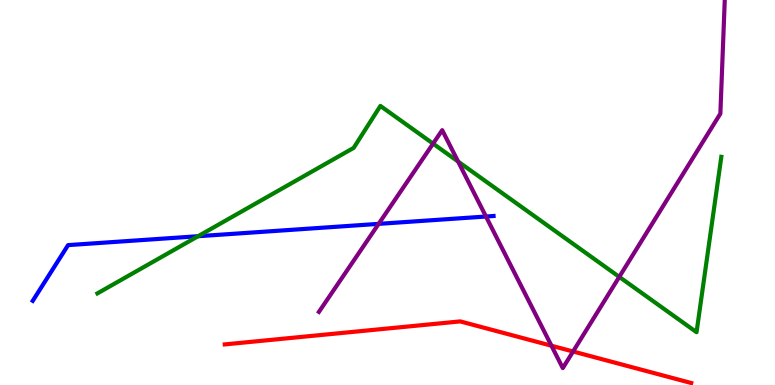[{'lines': ['blue', 'red'], 'intersections': []}, {'lines': ['green', 'red'], 'intersections': []}, {'lines': ['purple', 'red'], 'intersections': [{'x': 7.12, 'y': 1.02}, {'x': 7.39, 'y': 0.87}]}, {'lines': ['blue', 'green'], 'intersections': [{'x': 2.56, 'y': 3.86}]}, {'lines': ['blue', 'purple'], 'intersections': [{'x': 4.89, 'y': 4.19}, {'x': 6.27, 'y': 4.38}]}, {'lines': ['green', 'purple'], 'intersections': [{'x': 5.59, 'y': 6.27}, {'x': 5.91, 'y': 5.8}, {'x': 7.99, 'y': 2.81}]}]